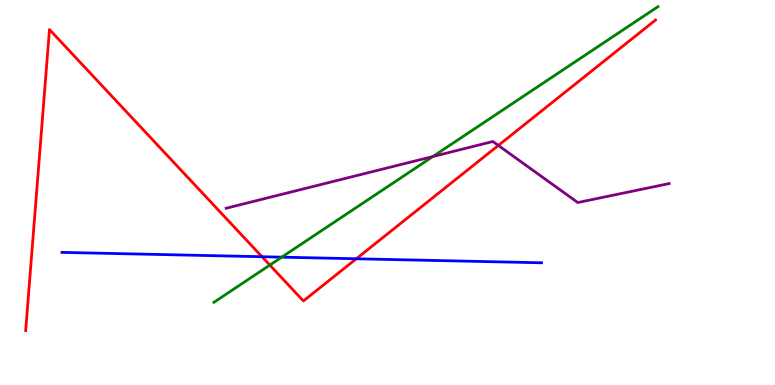[{'lines': ['blue', 'red'], 'intersections': [{'x': 3.38, 'y': 3.33}, {'x': 4.6, 'y': 3.28}]}, {'lines': ['green', 'red'], 'intersections': [{'x': 3.48, 'y': 3.11}]}, {'lines': ['purple', 'red'], 'intersections': [{'x': 6.43, 'y': 6.22}]}, {'lines': ['blue', 'green'], 'intersections': [{'x': 3.64, 'y': 3.32}]}, {'lines': ['blue', 'purple'], 'intersections': []}, {'lines': ['green', 'purple'], 'intersections': [{'x': 5.59, 'y': 5.93}]}]